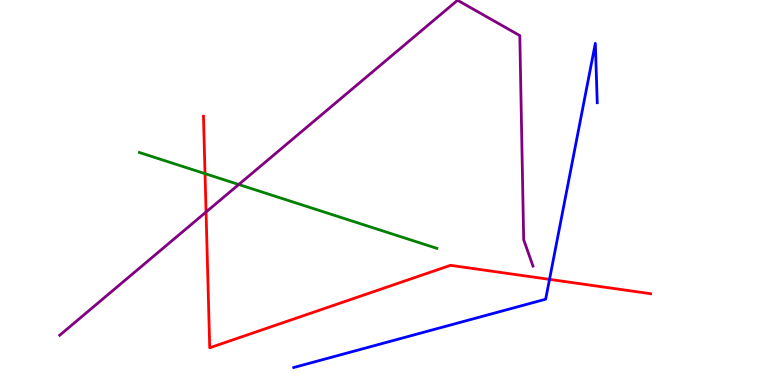[{'lines': ['blue', 'red'], 'intersections': [{'x': 7.09, 'y': 2.74}]}, {'lines': ['green', 'red'], 'intersections': [{'x': 2.65, 'y': 5.49}]}, {'lines': ['purple', 'red'], 'intersections': [{'x': 2.66, 'y': 4.49}]}, {'lines': ['blue', 'green'], 'intersections': []}, {'lines': ['blue', 'purple'], 'intersections': []}, {'lines': ['green', 'purple'], 'intersections': [{'x': 3.08, 'y': 5.21}]}]